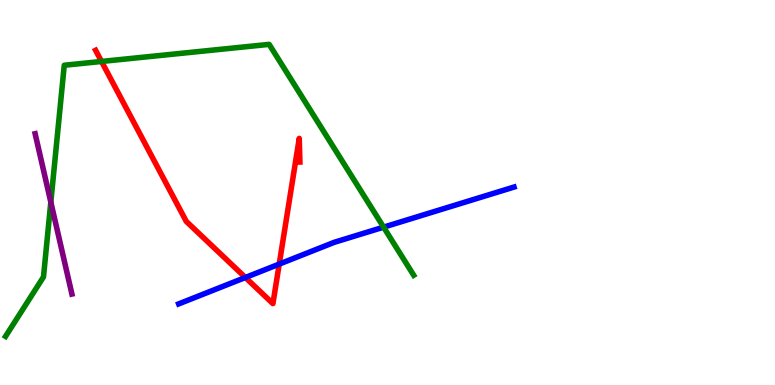[{'lines': ['blue', 'red'], 'intersections': [{'x': 3.17, 'y': 2.79}, {'x': 3.6, 'y': 3.14}]}, {'lines': ['green', 'red'], 'intersections': [{'x': 1.31, 'y': 8.4}]}, {'lines': ['purple', 'red'], 'intersections': []}, {'lines': ['blue', 'green'], 'intersections': [{'x': 4.95, 'y': 4.1}]}, {'lines': ['blue', 'purple'], 'intersections': []}, {'lines': ['green', 'purple'], 'intersections': [{'x': 0.656, 'y': 4.75}]}]